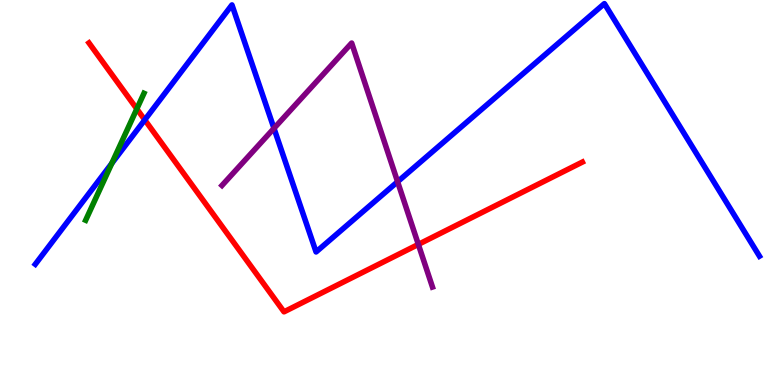[{'lines': ['blue', 'red'], 'intersections': [{'x': 1.87, 'y': 6.89}]}, {'lines': ['green', 'red'], 'intersections': [{'x': 1.77, 'y': 7.17}]}, {'lines': ['purple', 'red'], 'intersections': [{'x': 5.4, 'y': 3.65}]}, {'lines': ['blue', 'green'], 'intersections': [{'x': 1.44, 'y': 5.76}]}, {'lines': ['blue', 'purple'], 'intersections': [{'x': 3.54, 'y': 6.67}, {'x': 5.13, 'y': 5.28}]}, {'lines': ['green', 'purple'], 'intersections': []}]